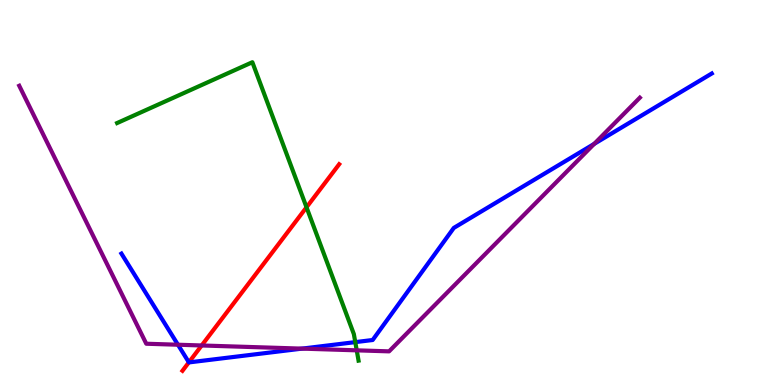[{'lines': ['blue', 'red'], 'intersections': [{'x': 2.44, 'y': 0.589}]}, {'lines': ['green', 'red'], 'intersections': [{'x': 3.96, 'y': 4.62}]}, {'lines': ['purple', 'red'], 'intersections': [{'x': 2.6, 'y': 1.03}]}, {'lines': ['blue', 'green'], 'intersections': [{'x': 4.58, 'y': 1.11}]}, {'lines': ['blue', 'purple'], 'intersections': [{'x': 2.3, 'y': 1.05}, {'x': 3.9, 'y': 0.945}, {'x': 7.67, 'y': 6.26}]}, {'lines': ['green', 'purple'], 'intersections': [{'x': 4.6, 'y': 0.9}]}]